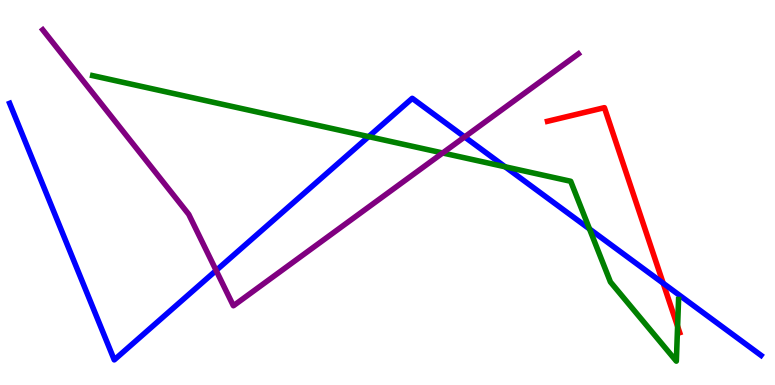[{'lines': ['blue', 'red'], 'intersections': [{'x': 8.56, 'y': 2.64}]}, {'lines': ['green', 'red'], 'intersections': [{'x': 8.74, 'y': 1.52}]}, {'lines': ['purple', 'red'], 'intersections': []}, {'lines': ['blue', 'green'], 'intersections': [{'x': 4.76, 'y': 6.45}, {'x': 6.52, 'y': 5.67}, {'x': 7.61, 'y': 4.05}]}, {'lines': ['blue', 'purple'], 'intersections': [{'x': 2.79, 'y': 2.98}, {'x': 6.0, 'y': 6.44}]}, {'lines': ['green', 'purple'], 'intersections': [{'x': 5.71, 'y': 6.03}]}]